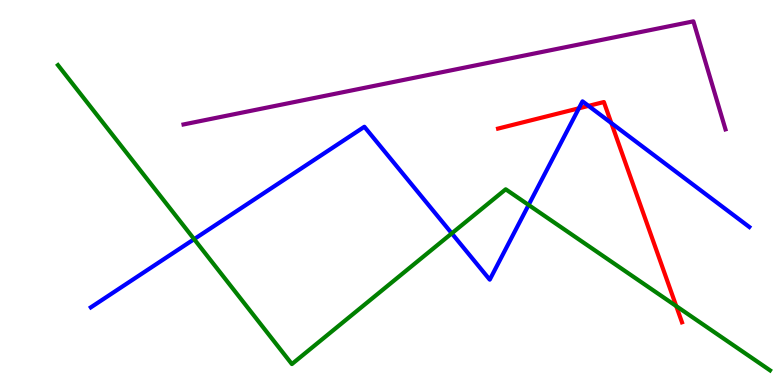[{'lines': ['blue', 'red'], 'intersections': [{'x': 7.47, 'y': 7.19}, {'x': 7.59, 'y': 7.25}, {'x': 7.89, 'y': 6.8}]}, {'lines': ['green', 'red'], 'intersections': [{'x': 8.73, 'y': 2.05}]}, {'lines': ['purple', 'red'], 'intersections': []}, {'lines': ['blue', 'green'], 'intersections': [{'x': 2.5, 'y': 3.79}, {'x': 5.83, 'y': 3.94}, {'x': 6.82, 'y': 4.68}]}, {'lines': ['blue', 'purple'], 'intersections': []}, {'lines': ['green', 'purple'], 'intersections': []}]